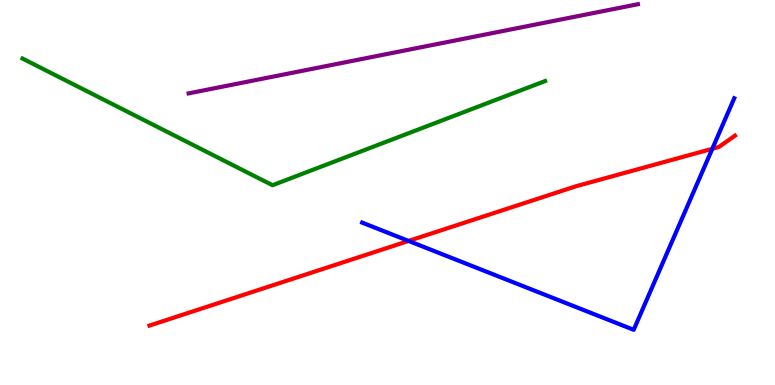[{'lines': ['blue', 'red'], 'intersections': [{'x': 5.27, 'y': 3.74}, {'x': 9.19, 'y': 6.14}]}, {'lines': ['green', 'red'], 'intersections': []}, {'lines': ['purple', 'red'], 'intersections': []}, {'lines': ['blue', 'green'], 'intersections': []}, {'lines': ['blue', 'purple'], 'intersections': []}, {'lines': ['green', 'purple'], 'intersections': []}]